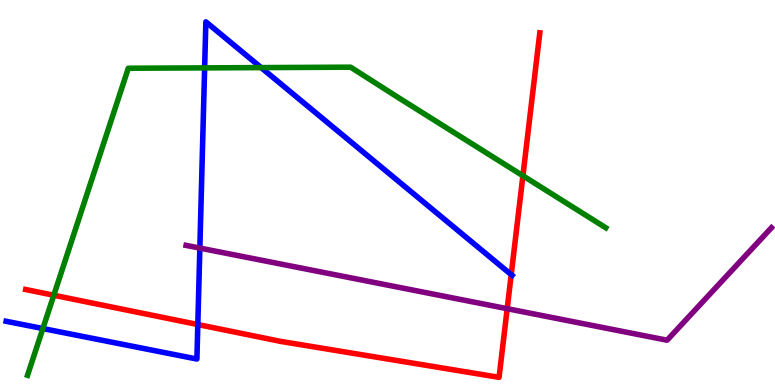[{'lines': ['blue', 'red'], 'intersections': [{'x': 2.55, 'y': 1.57}, {'x': 6.6, 'y': 2.87}]}, {'lines': ['green', 'red'], 'intersections': [{'x': 0.694, 'y': 2.33}, {'x': 6.75, 'y': 5.43}]}, {'lines': ['purple', 'red'], 'intersections': [{'x': 6.54, 'y': 1.98}]}, {'lines': ['blue', 'green'], 'intersections': [{'x': 0.553, 'y': 1.47}, {'x': 2.64, 'y': 8.24}, {'x': 3.37, 'y': 8.24}]}, {'lines': ['blue', 'purple'], 'intersections': [{'x': 2.58, 'y': 3.56}]}, {'lines': ['green', 'purple'], 'intersections': []}]